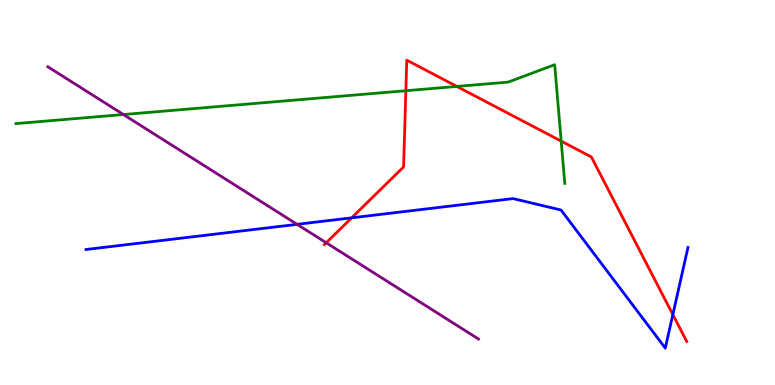[{'lines': ['blue', 'red'], 'intersections': [{'x': 4.54, 'y': 4.34}, {'x': 8.68, 'y': 1.83}]}, {'lines': ['green', 'red'], 'intersections': [{'x': 5.24, 'y': 7.64}, {'x': 5.89, 'y': 7.76}, {'x': 7.24, 'y': 6.33}]}, {'lines': ['purple', 'red'], 'intersections': [{'x': 4.21, 'y': 3.69}]}, {'lines': ['blue', 'green'], 'intersections': []}, {'lines': ['blue', 'purple'], 'intersections': [{'x': 3.83, 'y': 4.17}]}, {'lines': ['green', 'purple'], 'intersections': [{'x': 1.59, 'y': 7.02}]}]